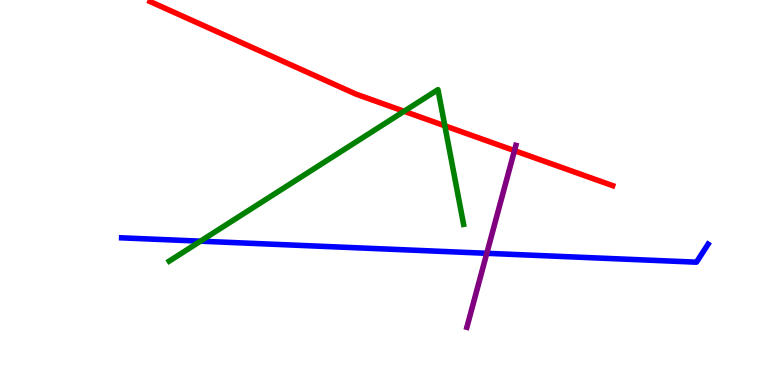[{'lines': ['blue', 'red'], 'intersections': []}, {'lines': ['green', 'red'], 'intersections': [{'x': 5.21, 'y': 7.11}, {'x': 5.74, 'y': 6.73}]}, {'lines': ['purple', 'red'], 'intersections': [{'x': 6.64, 'y': 6.09}]}, {'lines': ['blue', 'green'], 'intersections': [{'x': 2.59, 'y': 3.74}]}, {'lines': ['blue', 'purple'], 'intersections': [{'x': 6.28, 'y': 3.42}]}, {'lines': ['green', 'purple'], 'intersections': []}]